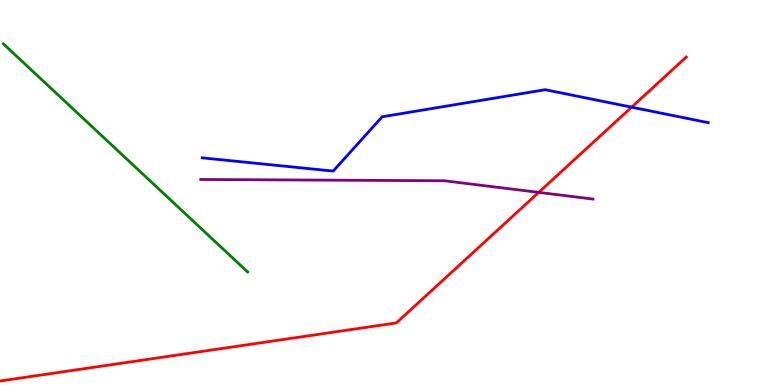[{'lines': ['blue', 'red'], 'intersections': [{'x': 8.15, 'y': 7.22}]}, {'lines': ['green', 'red'], 'intersections': []}, {'lines': ['purple', 'red'], 'intersections': [{'x': 6.95, 'y': 5.0}]}, {'lines': ['blue', 'green'], 'intersections': []}, {'lines': ['blue', 'purple'], 'intersections': []}, {'lines': ['green', 'purple'], 'intersections': []}]